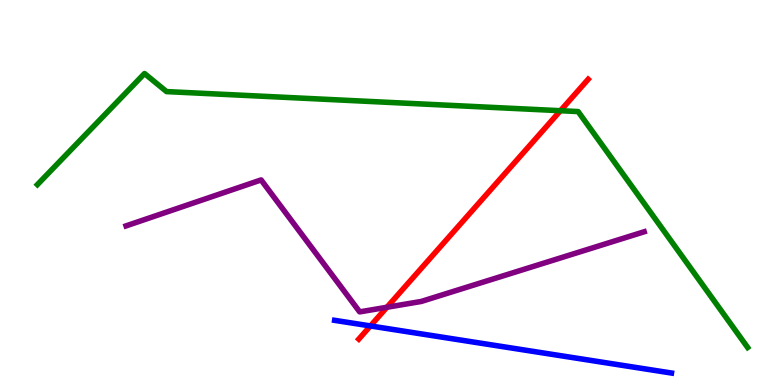[{'lines': ['blue', 'red'], 'intersections': [{'x': 4.78, 'y': 1.53}]}, {'lines': ['green', 'red'], 'intersections': [{'x': 7.23, 'y': 7.12}]}, {'lines': ['purple', 'red'], 'intersections': [{'x': 4.99, 'y': 2.02}]}, {'lines': ['blue', 'green'], 'intersections': []}, {'lines': ['blue', 'purple'], 'intersections': []}, {'lines': ['green', 'purple'], 'intersections': []}]